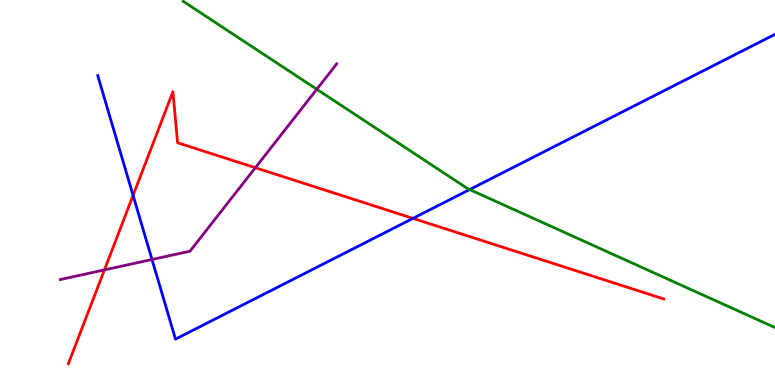[{'lines': ['blue', 'red'], 'intersections': [{'x': 1.72, 'y': 4.93}, {'x': 5.33, 'y': 4.33}]}, {'lines': ['green', 'red'], 'intersections': []}, {'lines': ['purple', 'red'], 'intersections': [{'x': 1.35, 'y': 2.99}, {'x': 3.29, 'y': 5.64}]}, {'lines': ['blue', 'green'], 'intersections': [{'x': 6.06, 'y': 5.08}]}, {'lines': ['blue', 'purple'], 'intersections': [{'x': 1.96, 'y': 3.26}]}, {'lines': ['green', 'purple'], 'intersections': [{'x': 4.09, 'y': 7.68}]}]